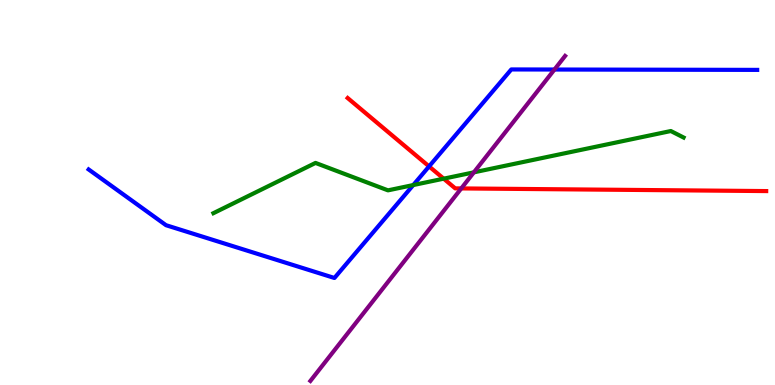[{'lines': ['blue', 'red'], 'intersections': [{'x': 5.54, 'y': 5.68}]}, {'lines': ['green', 'red'], 'intersections': [{'x': 5.72, 'y': 5.36}]}, {'lines': ['purple', 'red'], 'intersections': [{'x': 5.95, 'y': 5.11}]}, {'lines': ['blue', 'green'], 'intersections': [{'x': 5.33, 'y': 5.19}]}, {'lines': ['blue', 'purple'], 'intersections': [{'x': 7.15, 'y': 8.19}]}, {'lines': ['green', 'purple'], 'intersections': [{'x': 6.11, 'y': 5.52}]}]